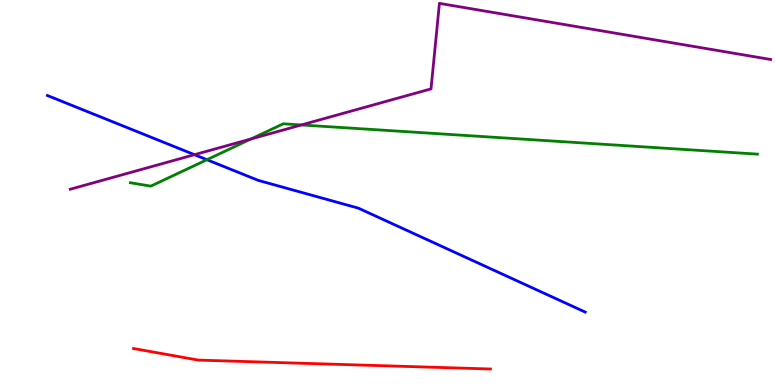[{'lines': ['blue', 'red'], 'intersections': []}, {'lines': ['green', 'red'], 'intersections': []}, {'lines': ['purple', 'red'], 'intersections': []}, {'lines': ['blue', 'green'], 'intersections': [{'x': 2.67, 'y': 5.85}]}, {'lines': ['blue', 'purple'], 'intersections': [{'x': 2.51, 'y': 5.98}]}, {'lines': ['green', 'purple'], 'intersections': [{'x': 3.24, 'y': 6.39}, {'x': 3.89, 'y': 6.75}]}]